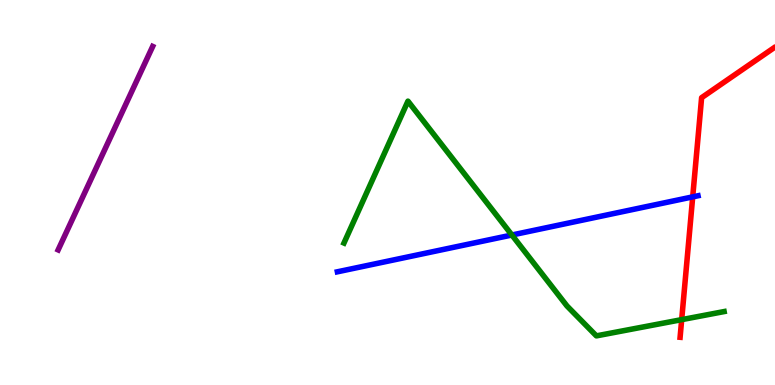[{'lines': ['blue', 'red'], 'intersections': [{'x': 8.94, 'y': 4.89}]}, {'lines': ['green', 'red'], 'intersections': [{'x': 8.8, 'y': 1.7}]}, {'lines': ['purple', 'red'], 'intersections': []}, {'lines': ['blue', 'green'], 'intersections': [{'x': 6.6, 'y': 3.9}]}, {'lines': ['blue', 'purple'], 'intersections': []}, {'lines': ['green', 'purple'], 'intersections': []}]